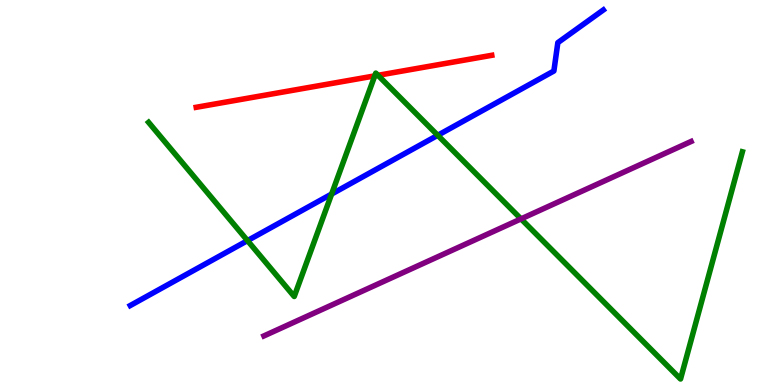[{'lines': ['blue', 'red'], 'intersections': []}, {'lines': ['green', 'red'], 'intersections': [{'x': 4.84, 'y': 8.03}, {'x': 4.88, 'y': 8.04}]}, {'lines': ['purple', 'red'], 'intersections': []}, {'lines': ['blue', 'green'], 'intersections': [{'x': 3.19, 'y': 3.75}, {'x': 4.28, 'y': 4.96}, {'x': 5.65, 'y': 6.49}]}, {'lines': ['blue', 'purple'], 'intersections': []}, {'lines': ['green', 'purple'], 'intersections': [{'x': 6.72, 'y': 4.31}]}]